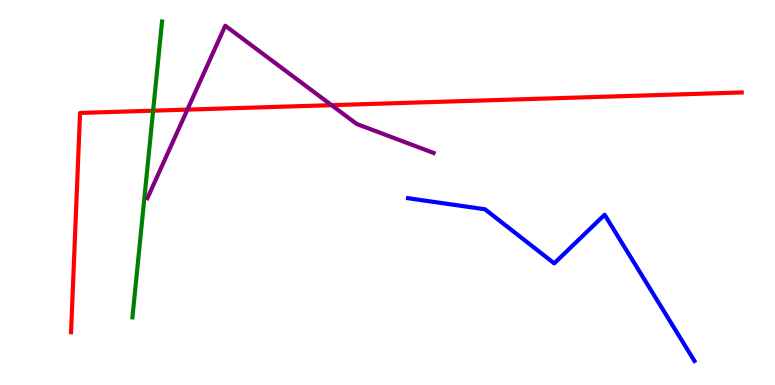[{'lines': ['blue', 'red'], 'intersections': []}, {'lines': ['green', 'red'], 'intersections': [{'x': 1.98, 'y': 7.13}]}, {'lines': ['purple', 'red'], 'intersections': [{'x': 2.42, 'y': 7.15}, {'x': 4.28, 'y': 7.27}]}, {'lines': ['blue', 'green'], 'intersections': []}, {'lines': ['blue', 'purple'], 'intersections': []}, {'lines': ['green', 'purple'], 'intersections': []}]